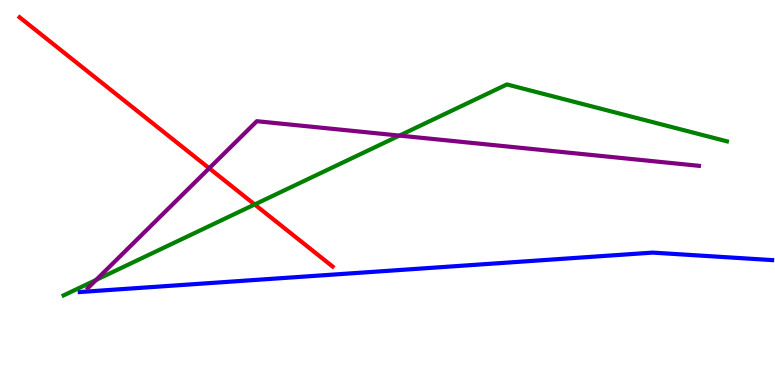[{'lines': ['blue', 'red'], 'intersections': []}, {'lines': ['green', 'red'], 'intersections': [{'x': 3.29, 'y': 4.69}]}, {'lines': ['purple', 'red'], 'intersections': [{'x': 2.7, 'y': 5.63}]}, {'lines': ['blue', 'green'], 'intersections': []}, {'lines': ['blue', 'purple'], 'intersections': []}, {'lines': ['green', 'purple'], 'intersections': [{'x': 1.24, 'y': 2.73}, {'x': 5.15, 'y': 6.48}]}]